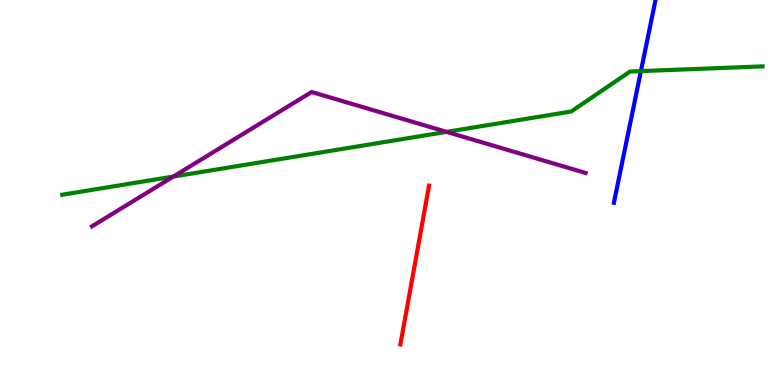[{'lines': ['blue', 'red'], 'intersections': []}, {'lines': ['green', 'red'], 'intersections': []}, {'lines': ['purple', 'red'], 'intersections': []}, {'lines': ['blue', 'green'], 'intersections': [{'x': 8.27, 'y': 8.15}]}, {'lines': ['blue', 'purple'], 'intersections': []}, {'lines': ['green', 'purple'], 'intersections': [{'x': 2.24, 'y': 5.41}, {'x': 5.76, 'y': 6.57}]}]